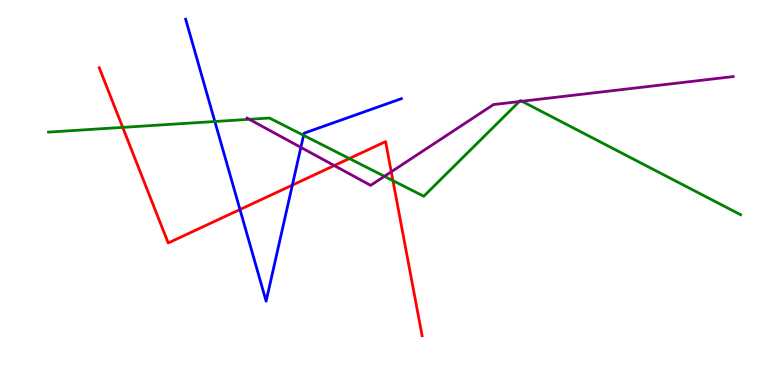[{'lines': ['blue', 'red'], 'intersections': [{'x': 3.1, 'y': 4.56}, {'x': 3.77, 'y': 5.19}]}, {'lines': ['green', 'red'], 'intersections': [{'x': 1.58, 'y': 6.69}, {'x': 4.51, 'y': 5.88}, {'x': 5.07, 'y': 5.31}]}, {'lines': ['purple', 'red'], 'intersections': [{'x': 4.31, 'y': 5.7}, {'x': 5.05, 'y': 5.54}]}, {'lines': ['blue', 'green'], 'intersections': [{'x': 2.77, 'y': 6.84}, {'x': 3.92, 'y': 6.48}]}, {'lines': ['blue', 'purple'], 'intersections': [{'x': 3.88, 'y': 6.17}]}, {'lines': ['green', 'purple'], 'intersections': [{'x': 3.22, 'y': 6.9}, {'x': 4.96, 'y': 5.42}, {'x': 6.7, 'y': 7.36}, {'x': 6.73, 'y': 7.37}]}]